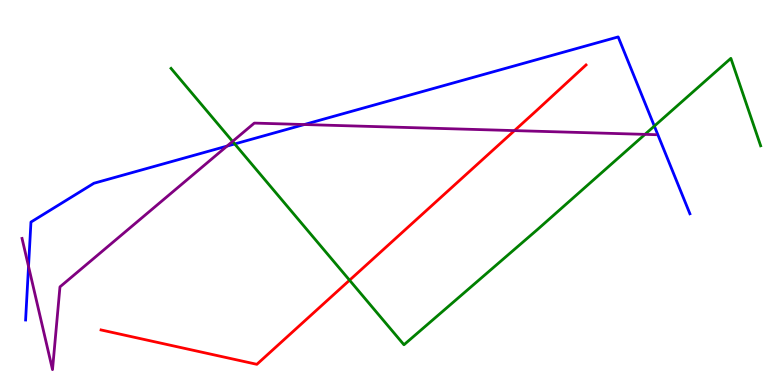[{'lines': ['blue', 'red'], 'intersections': []}, {'lines': ['green', 'red'], 'intersections': [{'x': 4.51, 'y': 2.72}]}, {'lines': ['purple', 'red'], 'intersections': [{'x': 6.64, 'y': 6.61}]}, {'lines': ['blue', 'green'], 'intersections': [{'x': 3.03, 'y': 6.26}, {'x': 8.44, 'y': 6.73}]}, {'lines': ['blue', 'purple'], 'intersections': [{'x': 0.368, 'y': 3.08}, {'x': 2.93, 'y': 6.21}, {'x': 3.93, 'y': 6.77}]}, {'lines': ['green', 'purple'], 'intersections': [{'x': 3.0, 'y': 6.33}, {'x': 8.32, 'y': 6.51}]}]